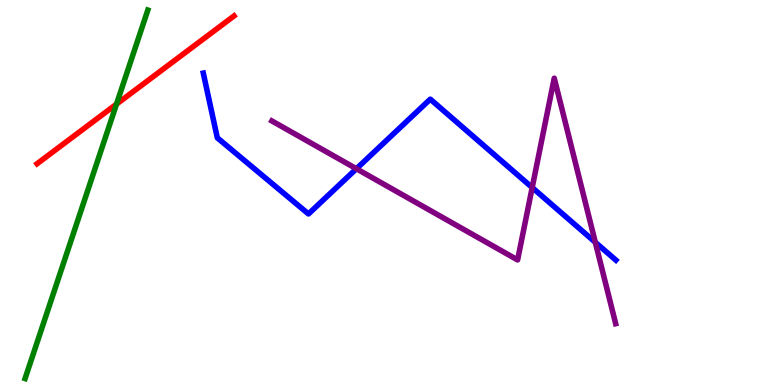[{'lines': ['blue', 'red'], 'intersections': []}, {'lines': ['green', 'red'], 'intersections': [{'x': 1.5, 'y': 7.3}]}, {'lines': ['purple', 'red'], 'intersections': []}, {'lines': ['blue', 'green'], 'intersections': []}, {'lines': ['blue', 'purple'], 'intersections': [{'x': 4.6, 'y': 5.62}, {'x': 6.87, 'y': 5.13}, {'x': 7.68, 'y': 3.71}]}, {'lines': ['green', 'purple'], 'intersections': []}]